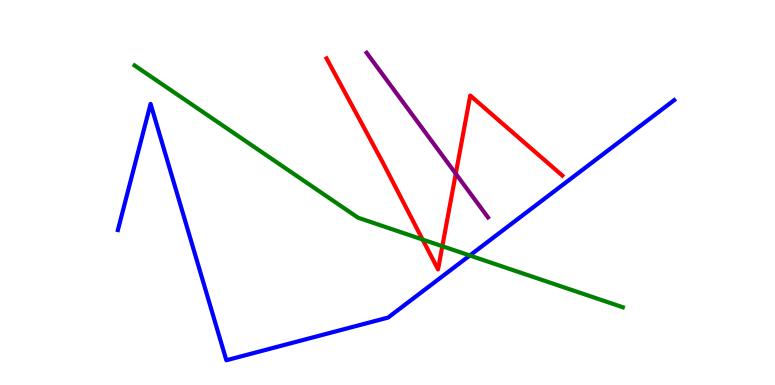[{'lines': ['blue', 'red'], 'intersections': []}, {'lines': ['green', 'red'], 'intersections': [{'x': 5.45, 'y': 3.78}, {'x': 5.71, 'y': 3.6}]}, {'lines': ['purple', 'red'], 'intersections': [{'x': 5.88, 'y': 5.49}]}, {'lines': ['blue', 'green'], 'intersections': [{'x': 6.06, 'y': 3.36}]}, {'lines': ['blue', 'purple'], 'intersections': []}, {'lines': ['green', 'purple'], 'intersections': []}]